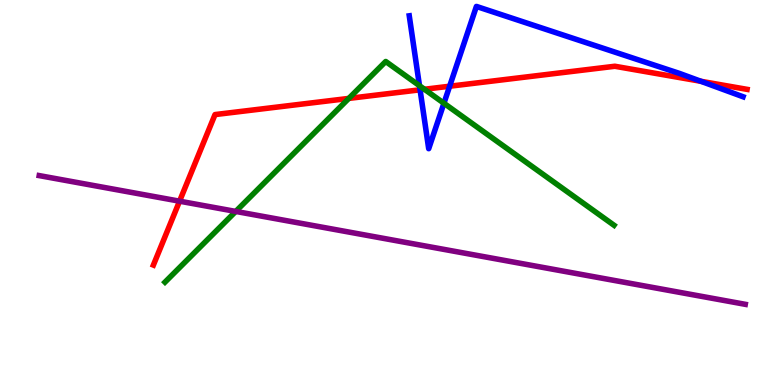[{'lines': ['blue', 'red'], 'intersections': [{'x': 5.42, 'y': 7.67}, {'x': 5.8, 'y': 7.76}, {'x': 9.04, 'y': 7.89}]}, {'lines': ['green', 'red'], 'intersections': [{'x': 4.5, 'y': 7.44}, {'x': 5.48, 'y': 7.68}]}, {'lines': ['purple', 'red'], 'intersections': [{'x': 2.32, 'y': 4.77}]}, {'lines': ['blue', 'green'], 'intersections': [{'x': 5.41, 'y': 7.77}, {'x': 5.73, 'y': 7.32}]}, {'lines': ['blue', 'purple'], 'intersections': []}, {'lines': ['green', 'purple'], 'intersections': [{'x': 3.04, 'y': 4.51}]}]